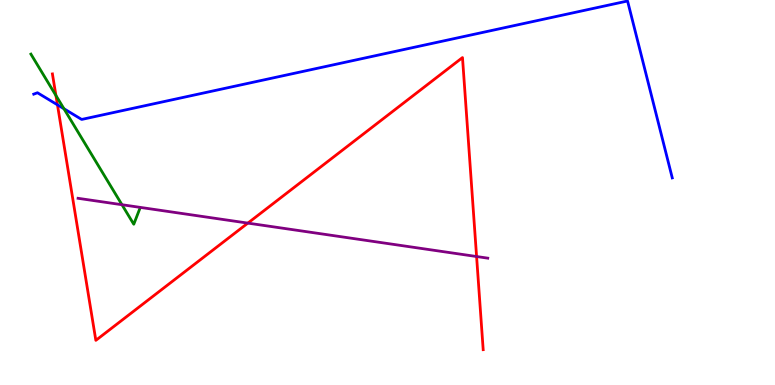[{'lines': ['blue', 'red'], 'intersections': [{'x': 0.741, 'y': 7.28}]}, {'lines': ['green', 'red'], 'intersections': [{'x': 0.722, 'y': 7.52}]}, {'lines': ['purple', 'red'], 'intersections': [{'x': 3.2, 'y': 4.2}, {'x': 6.15, 'y': 3.34}]}, {'lines': ['blue', 'green'], 'intersections': [{'x': 0.825, 'y': 7.18}]}, {'lines': ['blue', 'purple'], 'intersections': []}, {'lines': ['green', 'purple'], 'intersections': [{'x': 1.57, 'y': 4.68}]}]